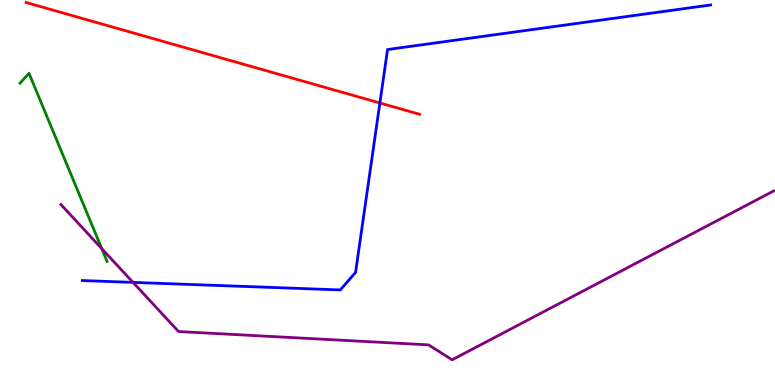[{'lines': ['blue', 'red'], 'intersections': [{'x': 4.9, 'y': 7.33}]}, {'lines': ['green', 'red'], 'intersections': []}, {'lines': ['purple', 'red'], 'intersections': []}, {'lines': ['blue', 'green'], 'intersections': []}, {'lines': ['blue', 'purple'], 'intersections': [{'x': 1.72, 'y': 2.67}]}, {'lines': ['green', 'purple'], 'intersections': [{'x': 1.31, 'y': 3.54}]}]